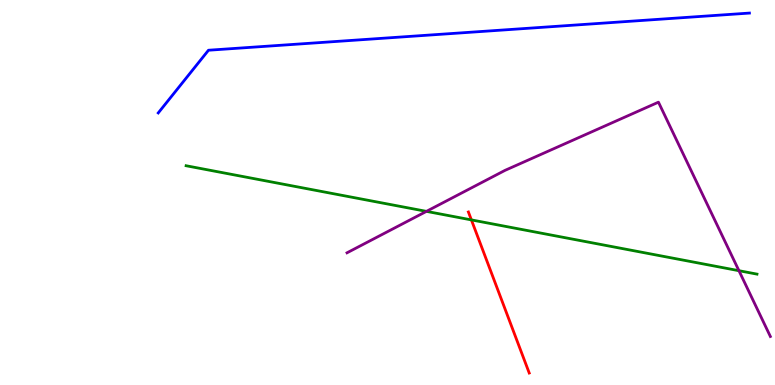[{'lines': ['blue', 'red'], 'intersections': []}, {'lines': ['green', 'red'], 'intersections': [{'x': 6.08, 'y': 4.29}]}, {'lines': ['purple', 'red'], 'intersections': []}, {'lines': ['blue', 'green'], 'intersections': []}, {'lines': ['blue', 'purple'], 'intersections': []}, {'lines': ['green', 'purple'], 'intersections': [{'x': 5.5, 'y': 4.51}, {'x': 9.53, 'y': 2.97}]}]